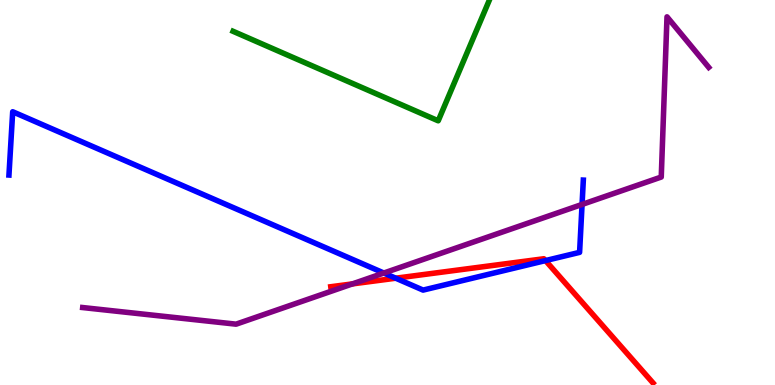[{'lines': ['blue', 'red'], 'intersections': [{'x': 5.11, 'y': 2.77}, {'x': 7.04, 'y': 3.23}]}, {'lines': ['green', 'red'], 'intersections': []}, {'lines': ['purple', 'red'], 'intersections': [{'x': 4.55, 'y': 2.63}]}, {'lines': ['blue', 'green'], 'intersections': []}, {'lines': ['blue', 'purple'], 'intersections': [{'x': 4.95, 'y': 2.91}, {'x': 7.51, 'y': 4.69}]}, {'lines': ['green', 'purple'], 'intersections': []}]